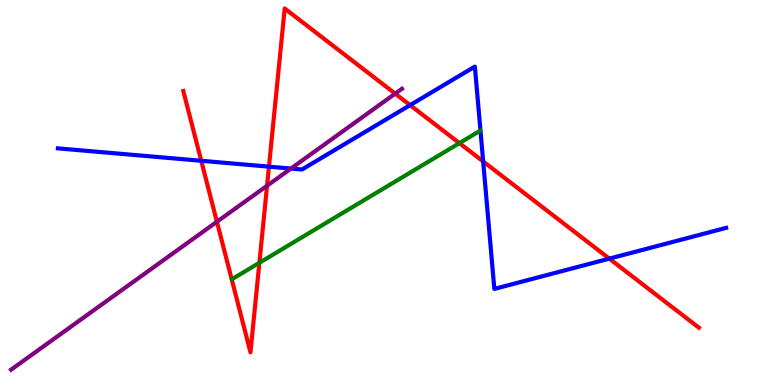[{'lines': ['blue', 'red'], 'intersections': [{'x': 2.6, 'y': 5.82}, {'x': 3.47, 'y': 5.67}, {'x': 5.29, 'y': 7.27}, {'x': 6.23, 'y': 5.81}, {'x': 7.86, 'y': 3.28}]}, {'lines': ['green', 'red'], 'intersections': [{'x': 3.35, 'y': 3.17}, {'x': 5.93, 'y': 6.28}]}, {'lines': ['purple', 'red'], 'intersections': [{'x': 2.8, 'y': 4.24}, {'x': 3.45, 'y': 5.18}, {'x': 5.1, 'y': 7.57}]}, {'lines': ['blue', 'green'], 'intersections': []}, {'lines': ['blue', 'purple'], 'intersections': [{'x': 3.75, 'y': 5.62}]}, {'lines': ['green', 'purple'], 'intersections': []}]